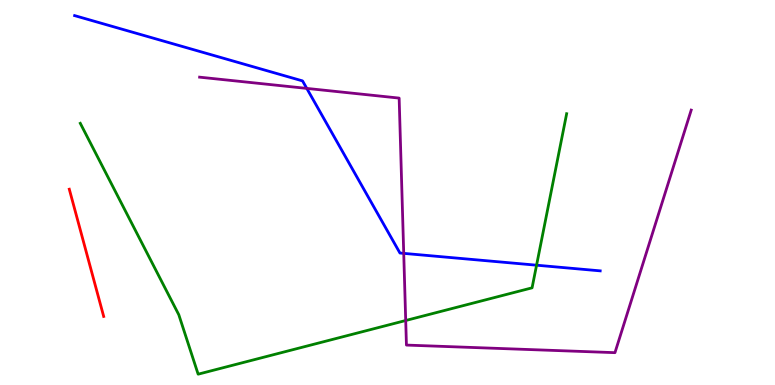[{'lines': ['blue', 'red'], 'intersections': []}, {'lines': ['green', 'red'], 'intersections': []}, {'lines': ['purple', 'red'], 'intersections': []}, {'lines': ['blue', 'green'], 'intersections': [{'x': 6.92, 'y': 3.11}]}, {'lines': ['blue', 'purple'], 'intersections': [{'x': 3.96, 'y': 7.7}, {'x': 5.21, 'y': 3.42}]}, {'lines': ['green', 'purple'], 'intersections': [{'x': 5.23, 'y': 1.68}]}]